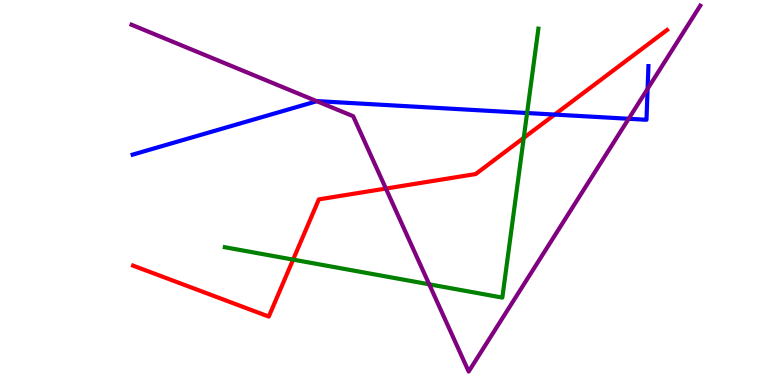[{'lines': ['blue', 'red'], 'intersections': [{'x': 7.16, 'y': 7.02}]}, {'lines': ['green', 'red'], 'intersections': [{'x': 3.78, 'y': 3.26}, {'x': 6.76, 'y': 6.42}]}, {'lines': ['purple', 'red'], 'intersections': [{'x': 4.98, 'y': 5.1}]}, {'lines': ['blue', 'green'], 'intersections': [{'x': 6.8, 'y': 7.06}]}, {'lines': ['blue', 'purple'], 'intersections': [{'x': 4.09, 'y': 7.37}, {'x': 8.11, 'y': 6.91}, {'x': 8.36, 'y': 7.69}]}, {'lines': ['green', 'purple'], 'intersections': [{'x': 5.54, 'y': 2.62}]}]